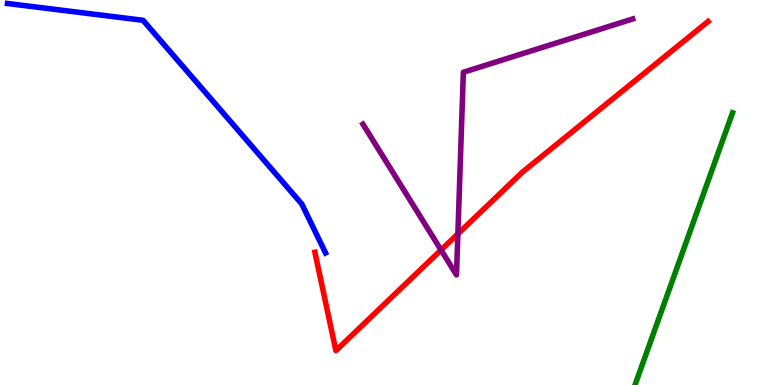[{'lines': ['blue', 'red'], 'intersections': []}, {'lines': ['green', 'red'], 'intersections': []}, {'lines': ['purple', 'red'], 'intersections': [{'x': 5.69, 'y': 3.51}, {'x': 5.91, 'y': 3.93}]}, {'lines': ['blue', 'green'], 'intersections': []}, {'lines': ['blue', 'purple'], 'intersections': []}, {'lines': ['green', 'purple'], 'intersections': []}]